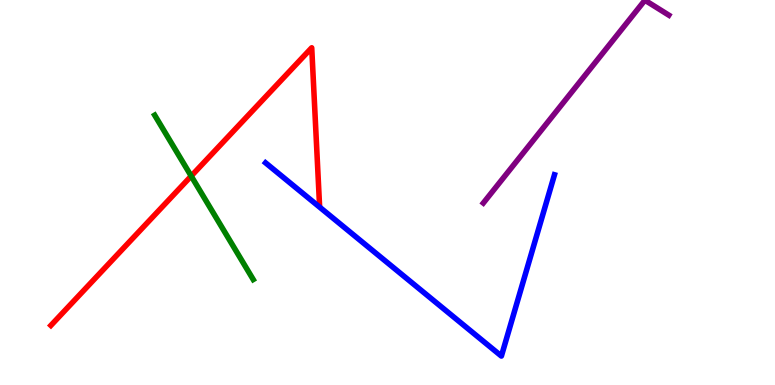[{'lines': ['blue', 'red'], 'intersections': []}, {'lines': ['green', 'red'], 'intersections': [{'x': 2.47, 'y': 5.43}]}, {'lines': ['purple', 'red'], 'intersections': []}, {'lines': ['blue', 'green'], 'intersections': []}, {'lines': ['blue', 'purple'], 'intersections': []}, {'lines': ['green', 'purple'], 'intersections': []}]